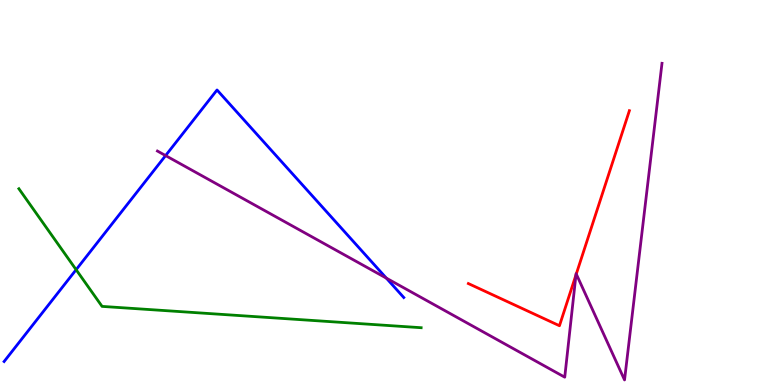[{'lines': ['blue', 'red'], 'intersections': []}, {'lines': ['green', 'red'], 'intersections': []}, {'lines': ['purple', 'red'], 'intersections': [{'x': 7.43, 'y': 2.86}, {'x': 7.44, 'y': 2.88}]}, {'lines': ['blue', 'green'], 'intersections': [{'x': 0.982, 'y': 3.0}]}, {'lines': ['blue', 'purple'], 'intersections': [{'x': 2.14, 'y': 5.96}, {'x': 4.98, 'y': 2.78}]}, {'lines': ['green', 'purple'], 'intersections': []}]